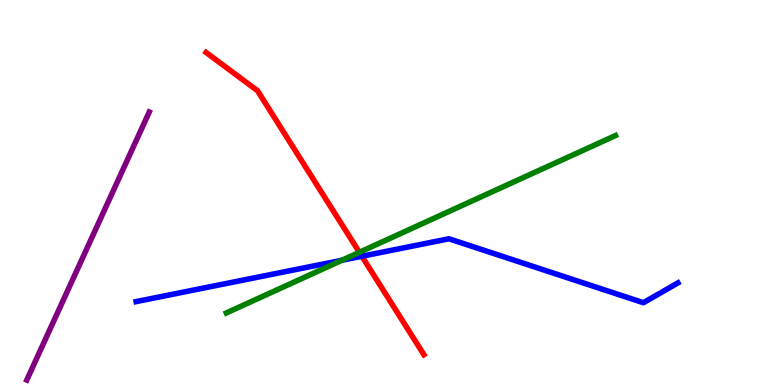[{'lines': ['blue', 'red'], 'intersections': [{'x': 4.67, 'y': 3.34}]}, {'lines': ['green', 'red'], 'intersections': [{'x': 4.64, 'y': 3.45}]}, {'lines': ['purple', 'red'], 'intersections': []}, {'lines': ['blue', 'green'], 'intersections': [{'x': 4.41, 'y': 3.24}]}, {'lines': ['blue', 'purple'], 'intersections': []}, {'lines': ['green', 'purple'], 'intersections': []}]